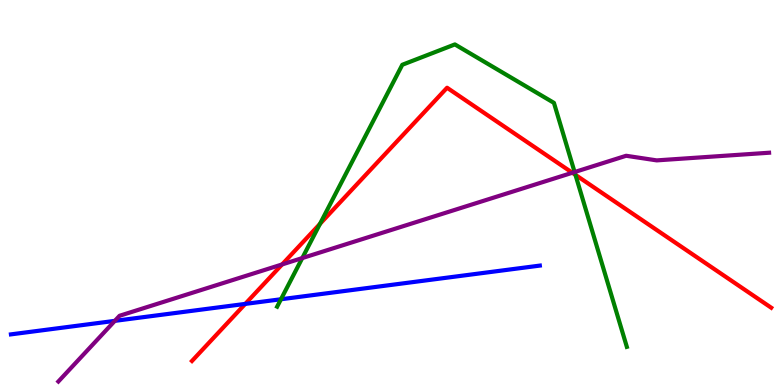[{'lines': ['blue', 'red'], 'intersections': [{'x': 3.16, 'y': 2.11}]}, {'lines': ['green', 'red'], 'intersections': [{'x': 4.13, 'y': 4.19}, {'x': 7.43, 'y': 5.46}]}, {'lines': ['purple', 'red'], 'intersections': [{'x': 3.64, 'y': 3.13}, {'x': 7.39, 'y': 5.51}]}, {'lines': ['blue', 'green'], 'intersections': [{'x': 3.63, 'y': 2.23}]}, {'lines': ['blue', 'purple'], 'intersections': [{'x': 1.48, 'y': 1.67}]}, {'lines': ['green', 'purple'], 'intersections': [{'x': 3.9, 'y': 3.3}, {'x': 7.41, 'y': 5.53}]}]